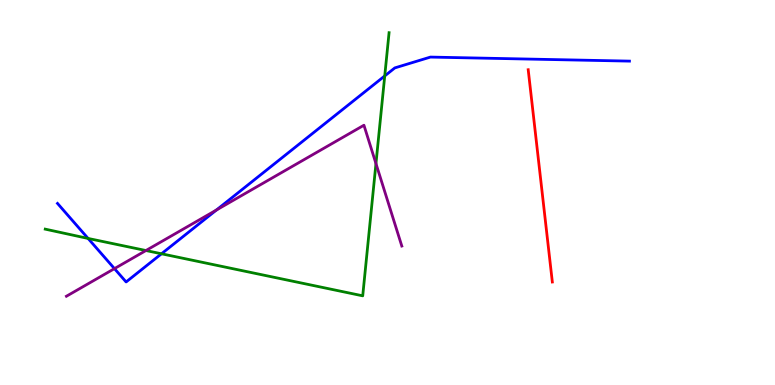[{'lines': ['blue', 'red'], 'intersections': []}, {'lines': ['green', 'red'], 'intersections': []}, {'lines': ['purple', 'red'], 'intersections': []}, {'lines': ['blue', 'green'], 'intersections': [{'x': 1.14, 'y': 3.81}, {'x': 2.08, 'y': 3.41}, {'x': 4.96, 'y': 8.03}]}, {'lines': ['blue', 'purple'], 'intersections': [{'x': 1.48, 'y': 3.02}, {'x': 2.79, 'y': 4.55}]}, {'lines': ['green', 'purple'], 'intersections': [{'x': 1.88, 'y': 3.49}, {'x': 4.85, 'y': 5.75}]}]